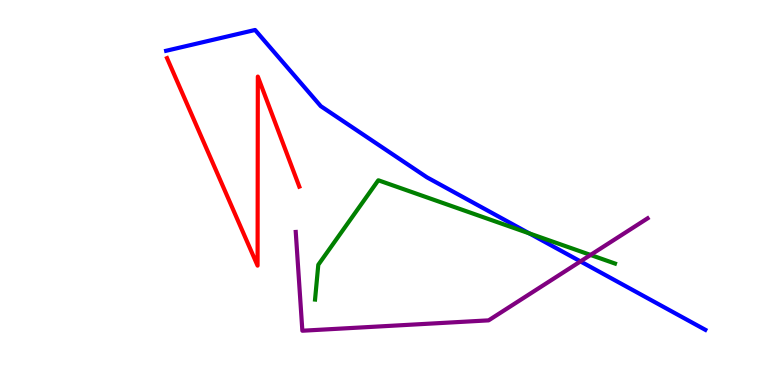[{'lines': ['blue', 'red'], 'intersections': []}, {'lines': ['green', 'red'], 'intersections': []}, {'lines': ['purple', 'red'], 'intersections': []}, {'lines': ['blue', 'green'], 'intersections': [{'x': 6.83, 'y': 3.94}]}, {'lines': ['blue', 'purple'], 'intersections': [{'x': 7.49, 'y': 3.21}]}, {'lines': ['green', 'purple'], 'intersections': [{'x': 7.62, 'y': 3.38}]}]